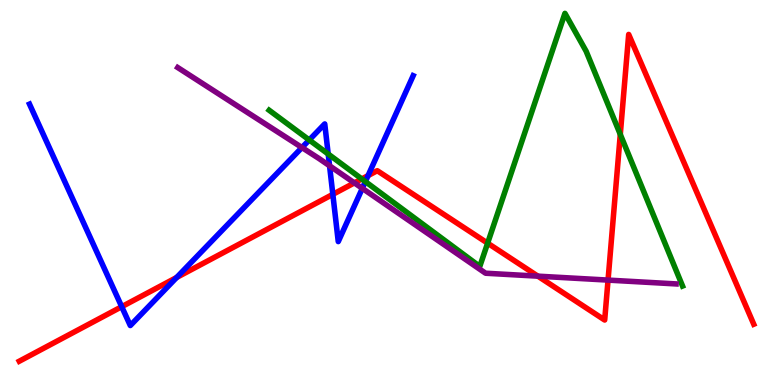[{'lines': ['blue', 'red'], 'intersections': [{'x': 1.57, 'y': 2.03}, {'x': 2.28, 'y': 2.79}, {'x': 4.29, 'y': 4.95}, {'x': 4.75, 'y': 5.44}]}, {'lines': ['green', 'red'], 'intersections': [{'x': 4.67, 'y': 5.35}, {'x': 6.29, 'y': 3.68}, {'x': 8.0, 'y': 6.51}]}, {'lines': ['purple', 'red'], 'intersections': [{'x': 4.57, 'y': 5.25}, {'x': 6.94, 'y': 2.83}, {'x': 7.85, 'y': 2.72}]}, {'lines': ['blue', 'green'], 'intersections': [{'x': 3.99, 'y': 6.36}, {'x': 4.23, 'y': 6.0}, {'x': 4.71, 'y': 5.28}]}, {'lines': ['blue', 'purple'], 'intersections': [{'x': 3.9, 'y': 6.17}, {'x': 4.25, 'y': 5.69}, {'x': 4.67, 'y': 5.11}]}, {'lines': ['green', 'purple'], 'intersections': []}]